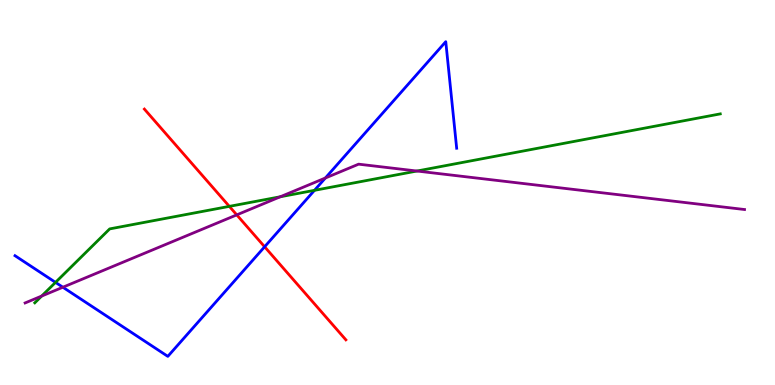[{'lines': ['blue', 'red'], 'intersections': [{'x': 3.41, 'y': 3.59}]}, {'lines': ['green', 'red'], 'intersections': [{'x': 2.96, 'y': 4.64}]}, {'lines': ['purple', 'red'], 'intersections': [{'x': 3.05, 'y': 4.42}]}, {'lines': ['blue', 'green'], 'intersections': [{'x': 0.716, 'y': 2.67}, {'x': 4.06, 'y': 5.06}]}, {'lines': ['blue', 'purple'], 'intersections': [{'x': 0.811, 'y': 2.54}, {'x': 4.2, 'y': 5.38}]}, {'lines': ['green', 'purple'], 'intersections': [{'x': 0.538, 'y': 2.31}, {'x': 3.62, 'y': 4.89}, {'x': 5.38, 'y': 5.56}]}]